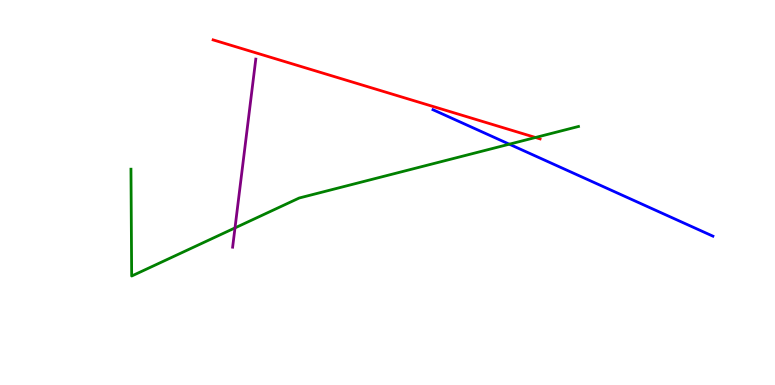[{'lines': ['blue', 'red'], 'intersections': []}, {'lines': ['green', 'red'], 'intersections': [{'x': 6.91, 'y': 6.43}]}, {'lines': ['purple', 'red'], 'intersections': []}, {'lines': ['blue', 'green'], 'intersections': [{'x': 6.57, 'y': 6.25}]}, {'lines': ['blue', 'purple'], 'intersections': []}, {'lines': ['green', 'purple'], 'intersections': [{'x': 3.03, 'y': 4.08}]}]